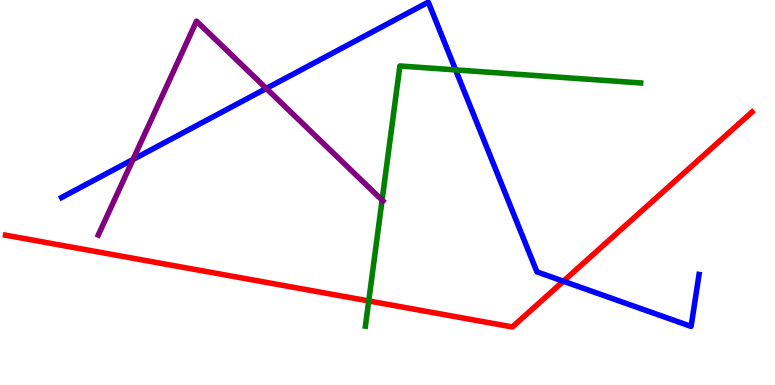[{'lines': ['blue', 'red'], 'intersections': [{'x': 7.27, 'y': 2.7}]}, {'lines': ['green', 'red'], 'intersections': [{'x': 4.76, 'y': 2.18}]}, {'lines': ['purple', 'red'], 'intersections': []}, {'lines': ['blue', 'green'], 'intersections': [{'x': 5.88, 'y': 8.18}]}, {'lines': ['blue', 'purple'], 'intersections': [{'x': 1.72, 'y': 5.86}, {'x': 3.44, 'y': 7.7}]}, {'lines': ['green', 'purple'], 'intersections': [{'x': 4.93, 'y': 4.8}]}]